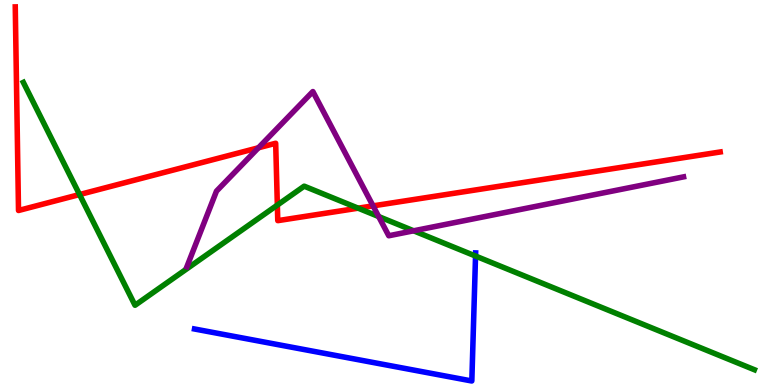[{'lines': ['blue', 'red'], 'intersections': []}, {'lines': ['green', 'red'], 'intersections': [{'x': 1.03, 'y': 4.95}, {'x': 3.58, 'y': 4.67}, {'x': 4.62, 'y': 4.59}]}, {'lines': ['purple', 'red'], 'intersections': [{'x': 3.33, 'y': 6.16}, {'x': 4.81, 'y': 4.65}]}, {'lines': ['blue', 'green'], 'intersections': [{'x': 6.14, 'y': 3.35}]}, {'lines': ['blue', 'purple'], 'intersections': []}, {'lines': ['green', 'purple'], 'intersections': [{'x': 4.89, 'y': 4.38}, {'x': 5.34, 'y': 4.01}]}]